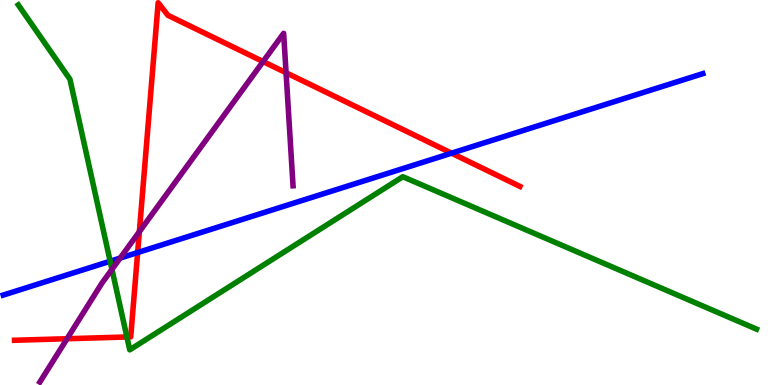[{'lines': ['blue', 'red'], 'intersections': [{'x': 1.78, 'y': 3.44}, {'x': 5.83, 'y': 6.02}]}, {'lines': ['green', 'red'], 'intersections': [{'x': 1.64, 'y': 1.25}]}, {'lines': ['purple', 'red'], 'intersections': [{'x': 0.865, 'y': 1.2}, {'x': 1.8, 'y': 3.98}, {'x': 3.39, 'y': 8.4}, {'x': 3.69, 'y': 8.11}]}, {'lines': ['blue', 'green'], 'intersections': [{'x': 1.42, 'y': 3.21}]}, {'lines': ['blue', 'purple'], 'intersections': [{'x': 1.55, 'y': 3.3}]}, {'lines': ['green', 'purple'], 'intersections': [{'x': 1.44, 'y': 3.0}]}]